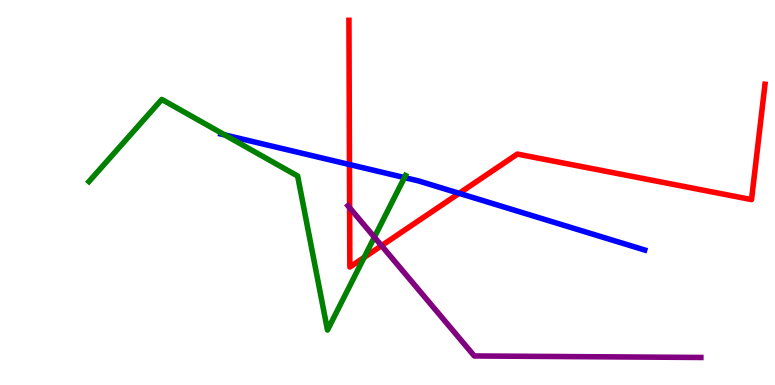[{'lines': ['blue', 'red'], 'intersections': [{'x': 4.51, 'y': 5.73}, {'x': 5.92, 'y': 4.98}]}, {'lines': ['green', 'red'], 'intersections': [{'x': 4.7, 'y': 3.31}]}, {'lines': ['purple', 'red'], 'intersections': [{'x': 4.51, 'y': 4.6}, {'x': 4.92, 'y': 3.62}]}, {'lines': ['blue', 'green'], 'intersections': [{'x': 2.9, 'y': 6.5}, {'x': 5.22, 'y': 5.39}]}, {'lines': ['blue', 'purple'], 'intersections': []}, {'lines': ['green', 'purple'], 'intersections': [{'x': 4.83, 'y': 3.84}]}]